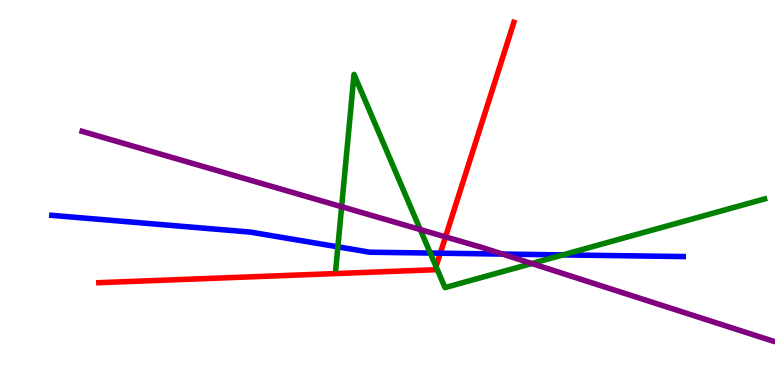[{'lines': ['blue', 'red'], 'intersections': [{'x': 5.68, 'y': 3.42}]}, {'lines': ['green', 'red'], 'intersections': [{'x': 5.63, 'y': 3.08}]}, {'lines': ['purple', 'red'], 'intersections': [{'x': 5.75, 'y': 3.85}]}, {'lines': ['blue', 'green'], 'intersections': [{'x': 4.36, 'y': 3.59}, {'x': 5.55, 'y': 3.43}, {'x': 7.26, 'y': 3.38}]}, {'lines': ['blue', 'purple'], 'intersections': [{'x': 6.48, 'y': 3.4}]}, {'lines': ['green', 'purple'], 'intersections': [{'x': 4.41, 'y': 4.63}, {'x': 5.42, 'y': 4.04}, {'x': 6.86, 'y': 3.16}]}]